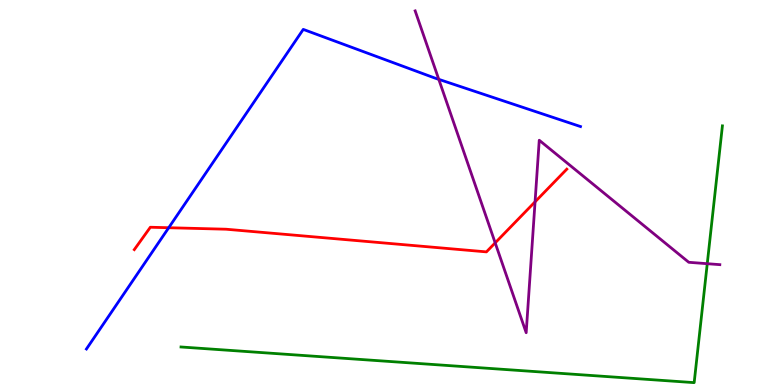[{'lines': ['blue', 'red'], 'intersections': [{'x': 2.18, 'y': 4.09}]}, {'lines': ['green', 'red'], 'intersections': []}, {'lines': ['purple', 'red'], 'intersections': [{'x': 6.39, 'y': 3.69}, {'x': 6.9, 'y': 4.76}]}, {'lines': ['blue', 'green'], 'intersections': []}, {'lines': ['blue', 'purple'], 'intersections': [{'x': 5.66, 'y': 7.94}]}, {'lines': ['green', 'purple'], 'intersections': [{'x': 9.13, 'y': 3.15}]}]